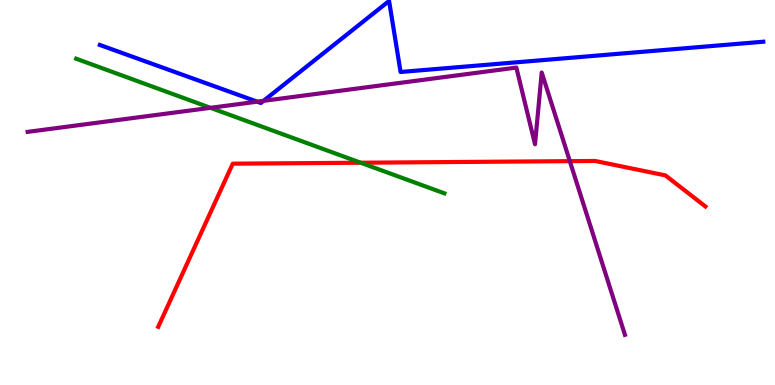[{'lines': ['blue', 'red'], 'intersections': []}, {'lines': ['green', 'red'], 'intersections': [{'x': 4.65, 'y': 5.77}]}, {'lines': ['purple', 'red'], 'intersections': [{'x': 7.35, 'y': 5.81}]}, {'lines': ['blue', 'green'], 'intersections': []}, {'lines': ['blue', 'purple'], 'intersections': [{'x': 3.32, 'y': 7.36}, {'x': 3.4, 'y': 7.38}]}, {'lines': ['green', 'purple'], 'intersections': [{'x': 2.72, 'y': 7.2}]}]